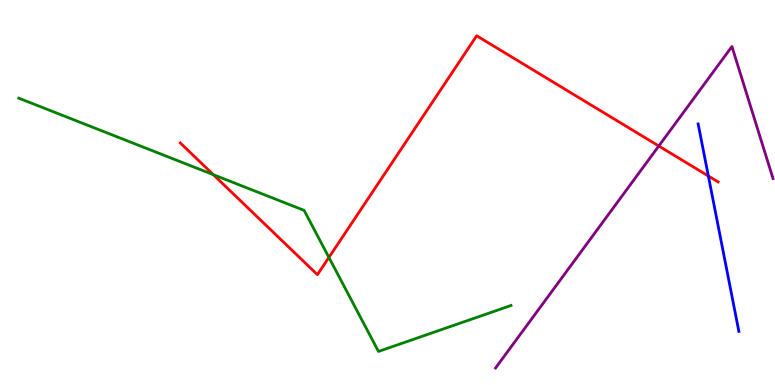[{'lines': ['blue', 'red'], 'intersections': [{'x': 9.14, 'y': 5.43}]}, {'lines': ['green', 'red'], 'intersections': [{'x': 2.75, 'y': 5.46}, {'x': 4.24, 'y': 3.31}]}, {'lines': ['purple', 'red'], 'intersections': [{'x': 8.5, 'y': 6.21}]}, {'lines': ['blue', 'green'], 'intersections': []}, {'lines': ['blue', 'purple'], 'intersections': []}, {'lines': ['green', 'purple'], 'intersections': []}]